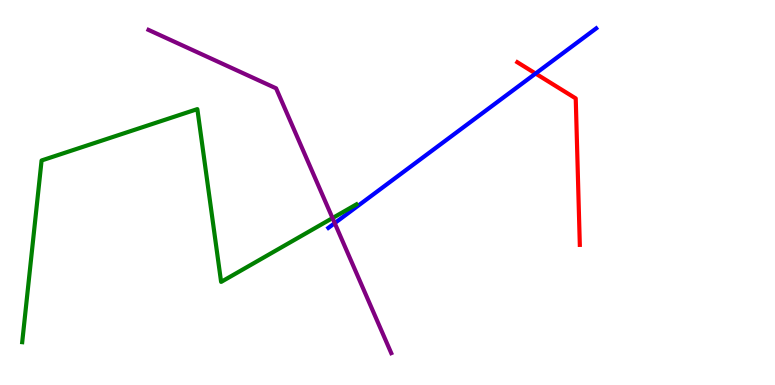[{'lines': ['blue', 'red'], 'intersections': [{'x': 6.91, 'y': 8.09}]}, {'lines': ['green', 'red'], 'intersections': []}, {'lines': ['purple', 'red'], 'intersections': []}, {'lines': ['blue', 'green'], 'intersections': []}, {'lines': ['blue', 'purple'], 'intersections': [{'x': 4.32, 'y': 4.2}]}, {'lines': ['green', 'purple'], 'intersections': [{'x': 4.29, 'y': 4.34}]}]